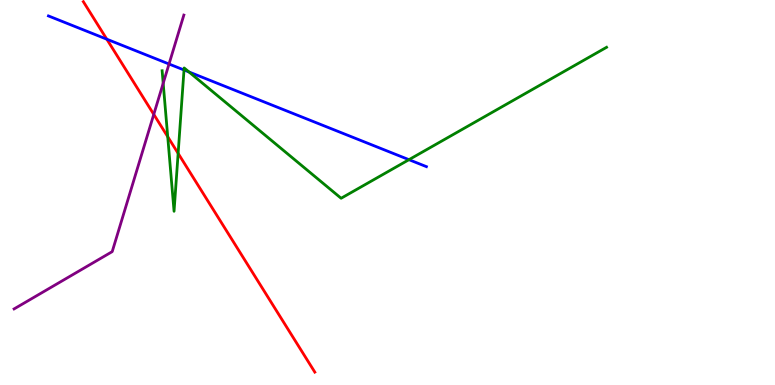[{'lines': ['blue', 'red'], 'intersections': [{'x': 1.38, 'y': 8.98}]}, {'lines': ['green', 'red'], 'intersections': [{'x': 2.16, 'y': 6.45}, {'x': 2.3, 'y': 6.02}]}, {'lines': ['purple', 'red'], 'intersections': [{'x': 1.98, 'y': 7.03}]}, {'lines': ['blue', 'green'], 'intersections': [{'x': 2.37, 'y': 8.18}, {'x': 2.44, 'y': 8.13}, {'x': 5.28, 'y': 5.85}]}, {'lines': ['blue', 'purple'], 'intersections': [{'x': 2.18, 'y': 8.34}]}, {'lines': ['green', 'purple'], 'intersections': [{'x': 2.11, 'y': 7.84}]}]